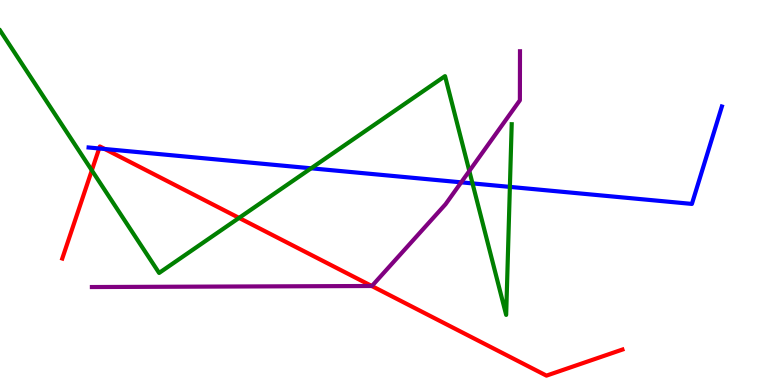[{'lines': ['blue', 'red'], 'intersections': [{'x': 1.28, 'y': 6.14}, {'x': 1.35, 'y': 6.13}]}, {'lines': ['green', 'red'], 'intersections': [{'x': 1.18, 'y': 5.58}, {'x': 3.08, 'y': 4.34}]}, {'lines': ['purple', 'red'], 'intersections': [{'x': 4.8, 'y': 2.57}]}, {'lines': ['blue', 'green'], 'intersections': [{'x': 4.01, 'y': 5.63}, {'x': 6.1, 'y': 5.24}, {'x': 6.58, 'y': 5.15}]}, {'lines': ['blue', 'purple'], 'intersections': [{'x': 5.95, 'y': 5.26}]}, {'lines': ['green', 'purple'], 'intersections': [{'x': 6.06, 'y': 5.56}]}]